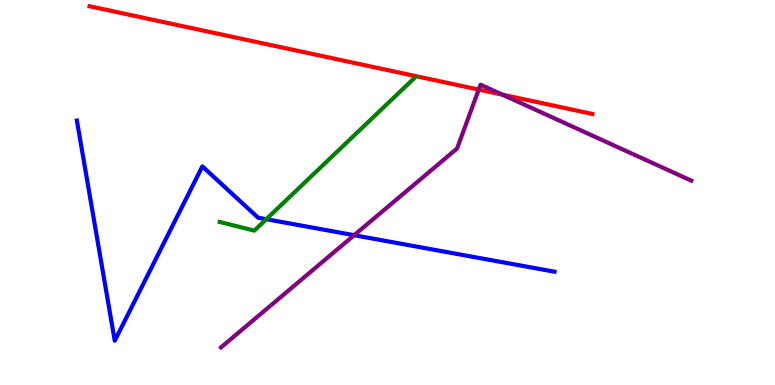[{'lines': ['blue', 'red'], 'intersections': []}, {'lines': ['green', 'red'], 'intersections': []}, {'lines': ['purple', 'red'], 'intersections': [{'x': 6.18, 'y': 7.67}, {'x': 6.48, 'y': 7.54}]}, {'lines': ['blue', 'green'], 'intersections': [{'x': 3.44, 'y': 4.31}]}, {'lines': ['blue', 'purple'], 'intersections': [{'x': 4.57, 'y': 3.89}]}, {'lines': ['green', 'purple'], 'intersections': []}]